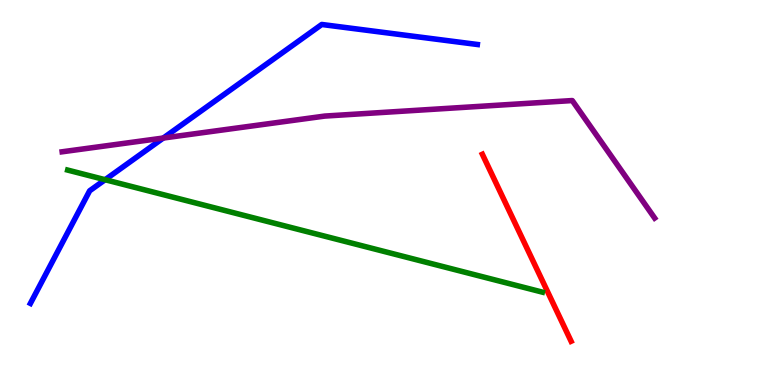[{'lines': ['blue', 'red'], 'intersections': []}, {'lines': ['green', 'red'], 'intersections': []}, {'lines': ['purple', 'red'], 'intersections': []}, {'lines': ['blue', 'green'], 'intersections': [{'x': 1.36, 'y': 5.33}]}, {'lines': ['blue', 'purple'], 'intersections': [{'x': 2.11, 'y': 6.41}]}, {'lines': ['green', 'purple'], 'intersections': []}]